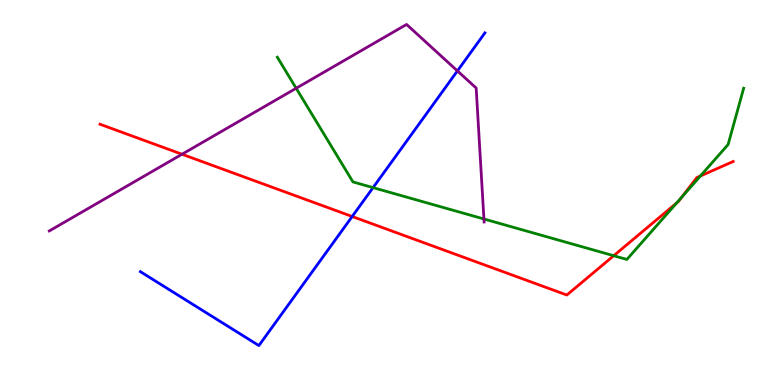[{'lines': ['blue', 'red'], 'intersections': [{'x': 4.54, 'y': 4.38}]}, {'lines': ['green', 'red'], 'intersections': [{'x': 7.92, 'y': 3.36}, {'x': 8.73, 'y': 4.73}, {'x': 8.8, 'y': 4.88}, {'x': 9.04, 'y': 5.43}]}, {'lines': ['purple', 'red'], 'intersections': [{'x': 2.35, 'y': 5.99}]}, {'lines': ['blue', 'green'], 'intersections': [{'x': 4.81, 'y': 5.13}]}, {'lines': ['blue', 'purple'], 'intersections': [{'x': 5.9, 'y': 8.16}]}, {'lines': ['green', 'purple'], 'intersections': [{'x': 3.82, 'y': 7.71}, {'x': 6.24, 'y': 4.31}]}]